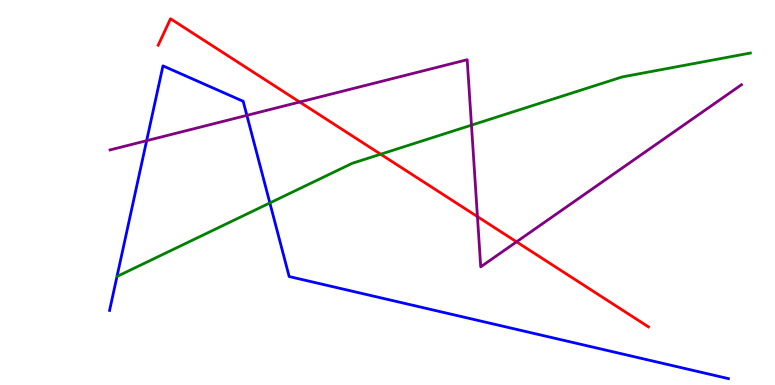[{'lines': ['blue', 'red'], 'intersections': []}, {'lines': ['green', 'red'], 'intersections': [{'x': 4.91, 'y': 5.99}]}, {'lines': ['purple', 'red'], 'intersections': [{'x': 3.87, 'y': 7.35}, {'x': 6.16, 'y': 4.37}, {'x': 6.67, 'y': 3.72}]}, {'lines': ['blue', 'green'], 'intersections': [{'x': 3.48, 'y': 4.73}]}, {'lines': ['blue', 'purple'], 'intersections': [{'x': 1.89, 'y': 6.35}, {'x': 3.19, 'y': 7.0}]}, {'lines': ['green', 'purple'], 'intersections': [{'x': 6.08, 'y': 6.75}]}]